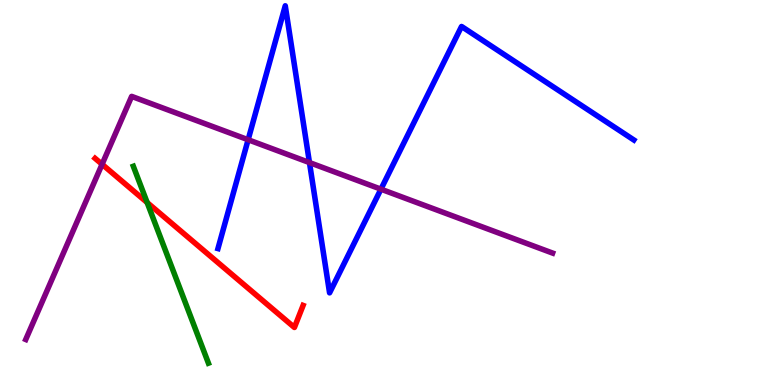[{'lines': ['blue', 'red'], 'intersections': []}, {'lines': ['green', 'red'], 'intersections': [{'x': 1.9, 'y': 4.74}]}, {'lines': ['purple', 'red'], 'intersections': [{'x': 1.32, 'y': 5.73}]}, {'lines': ['blue', 'green'], 'intersections': []}, {'lines': ['blue', 'purple'], 'intersections': [{'x': 3.2, 'y': 6.37}, {'x': 3.99, 'y': 5.78}, {'x': 4.92, 'y': 5.09}]}, {'lines': ['green', 'purple'], 'intersections': []}]